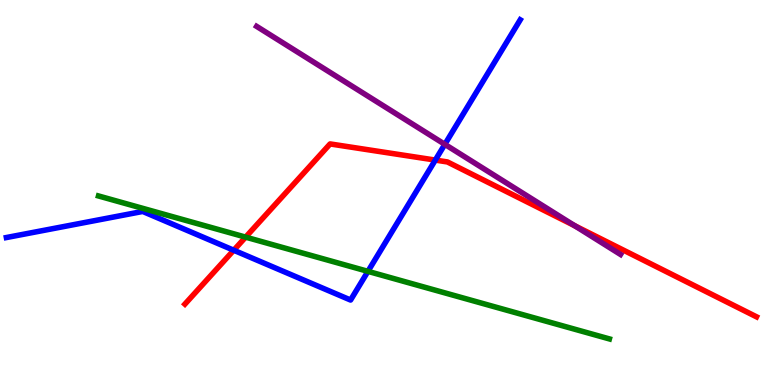[{'lines': ['blue', 'red'], 'intersections': [{'x': 3.02, 'y': 3.5}, {'x': 5.62, 'y': 5.84}]}, {'lines': ['green', 'red'], 'intersections': [{'x': 3.17, 'y': 3.84}]}, {'lines': ['purple', 'red'], 'intersections': [{'x': 7.41, 'y': 4.14}]}, {'lines': ['blue', 'green'], 'intersections': [{'x': 4.75, 'y': 2.95}]}, {'lines': ['blue', 'purple'], 'intersections': [{'x': 5.74, 'y': 6.25}]}, {'lines': ['green', 'purple'], 'intersections': []}]